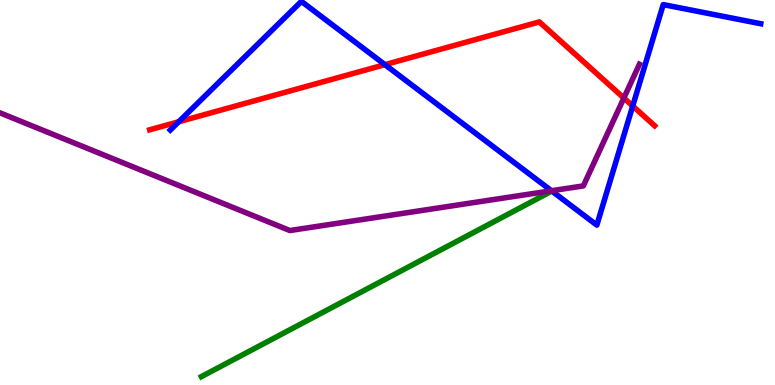[{'lines': ['blue', 'red'], 'intersections': [{'x': 2.31, 'y': 6.84}, {'x': 4.97, 'y': 8.32}, {'x': 8.16, 'y': 7.25}]}, {'lines': ['green', 'red'], 'intersections': []}, {'lines': ['purple', 'red'], 'intersections': [{'x': 8.05, 'y': 7.45}]}, {'lines': ['blue', 'green'], 'intersections': []}, {'lines': ['blue', 'purple'], 'intersections': [{'x': 7.12, 'y': 5.05}]}, {'lines': ['green', 'purple'], 'intersections': []}]